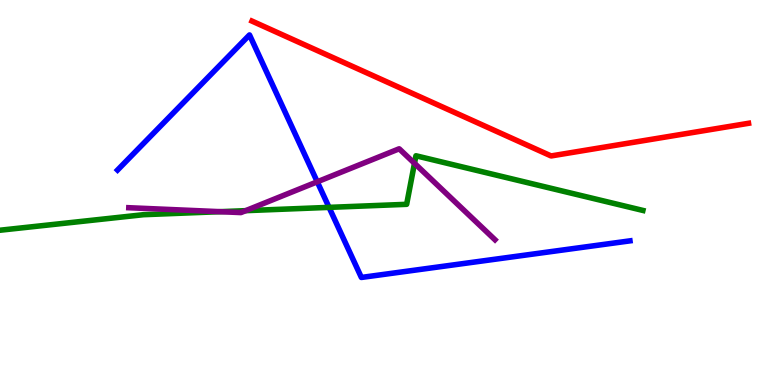[{'lines': ['blue', 'red'], 'intersections': []}, {'lines': ['green', 'red'], 'intersections': []}, {'lines': ['purple', 'red'], 'intersections': []}, {'lines': ['blue', 'green'], 'intersections': [{'x': 4.25, 'y': 4.61}]}, {'lines': ['blue', 'purple'], 'intersections': [{'x': 4.09, 'y': 5.28}]}, {'lines': ['green', 'purple'], 'intersections': [{'x': 2.84, 'y': 4.5}, {'x': 3.17, 'y': 4.53}, {'x': 5.35, 'y': 5.76}]}]